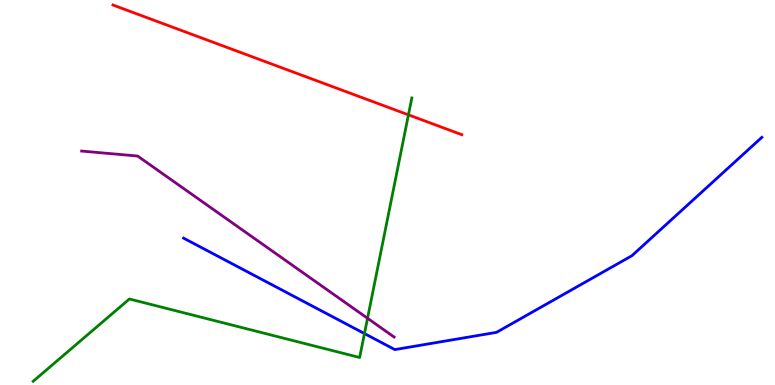[{'lines': ['blue', 'red'], 'intersections': []}, {'lines': ['green', 'red'], 'intersections': [{'x': 5.27, 'y': 7.02}]}, {'lines': ['purple', 'red'], 'intersections': []}, {'lines': ['blue', 'green'], 'intersections': [{'x': 4.7, 'y': 1.34}]}, {'lines': ['blue', 'purple'], 'intersections': []}, {'lines': ['green', 'purple'], 'intersections': [{'x': 4.74, 'y': 1.73}]}]